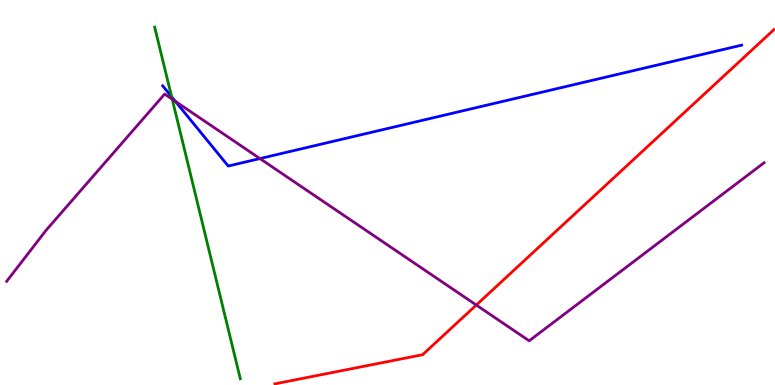[{'lines': ['blue', 'red'], 'intersections': []}, {'lines': ['green', 'red'], 'intersections': []}, {'lines': ['purple', 'red'], 'intersections': [{'x': 6.15, 'y': 2.08}]}, {'lines': ['blue', 'green'], 'intersections': [{'x': 2.21, 'y': 7.49}]}, {'lines': ['blue', 'purple'], 'intersections': [{'x': 2.26, 'y': 7.37}, {'x': 3.35, 'y': 5.88}]}, {'lines': ['green', 'purple'], 'intersections': [{'x': 2.22, 'y': 7.42}]}]